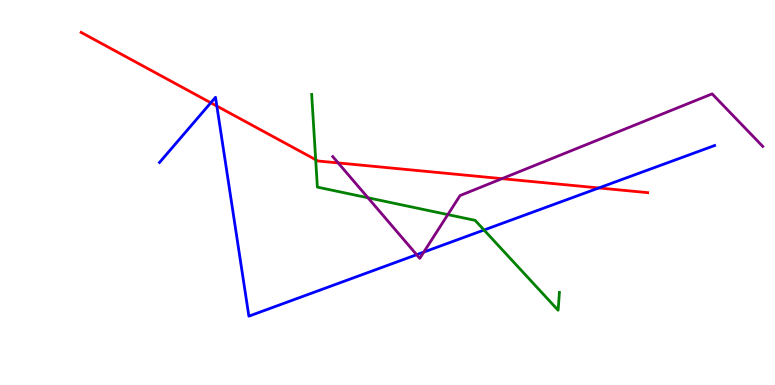[{'lines': ['blue', 'red'], 'intersections': [{'x': 2.72, 'y': 7.33}, {'x': 2.8, 'y': 7.25}, {'x': 7.73, 'y': 5.12}]}, {'lines': ['green', 'red'], 'intersections': [{'x': 4.07, 'y': 5.85}]}, {'lines': ['purple', 'red'], 'intersections': [{'x': 4.36, 'y': 5.77}, {'x': 6.48, 'y': 5.36}]}, {'lines': ['blue', 'green'], 'intersections': [{'x': 6.25, 'y': 4.03}]}, {'lines': ['blue', 'purple'], 'intersections': [{'x': 5.38, 'y': 3.38}, {'x': 5.47, 'y': 3.45}]}, {'lines': ['green', 'purple'], 'intersections': [{'x': 4.75, 'y': 4.86}, {'x': 5.78, 'y': 4.43}]}]